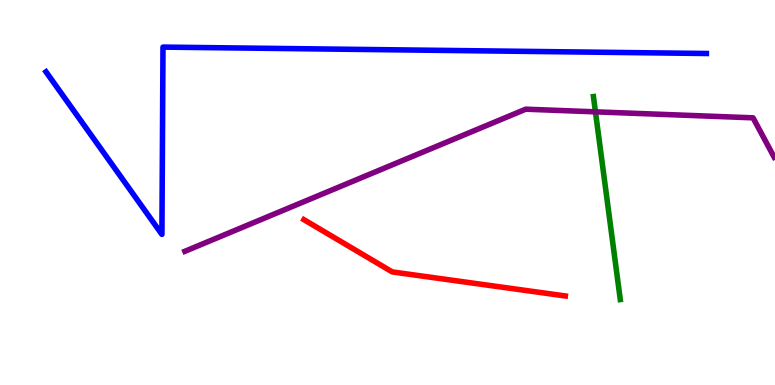[{'lines': ['blue', 'red'], 'intersections': []}, {'lines': ['green', 'red'], 'intersections': []}, {'lines': ['purple', 'red'], 'intersections': []}, {'lines': ['blue', 'green'], 'intersections': []}, {'lines': ['blue', 'purple'], 'intersections': []}, {'lines': ['green', 'purple'], 'intersections': [{'x': 7.68, 'y': 7.1}]}]